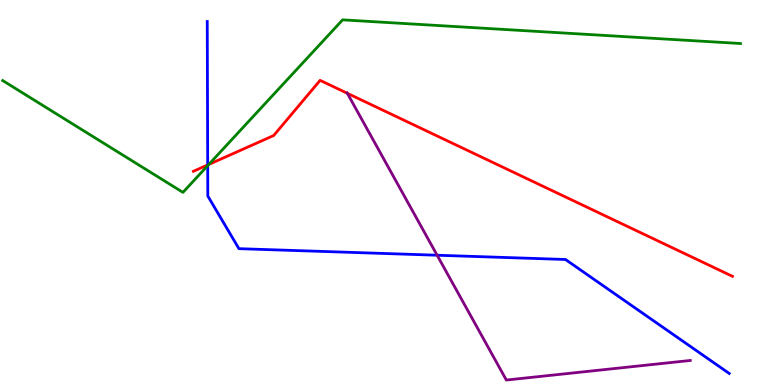[{'lines': ['blue', 'red'], 'intersections': [{'x': 2.68, 'y': 5.72}]}, {'lines': ['green', 'red'], 'intersections': [{'x': 2.69, 'y': 5.73}]}, {'lines': ['purple', 'red'], 'intersections': [{'x': 4.48, 'y': 7.58}]}, {'lines': ['blue', 'green'], 'intersections': [{'x': 2.68, 'y': 5.7}]}, {'lines': ['blue', 'purple'], 'intersections': [{'x': 5.64, 'y': 3.37}]}, {'lines': ['green', 'purple'], 'intersections': []}]